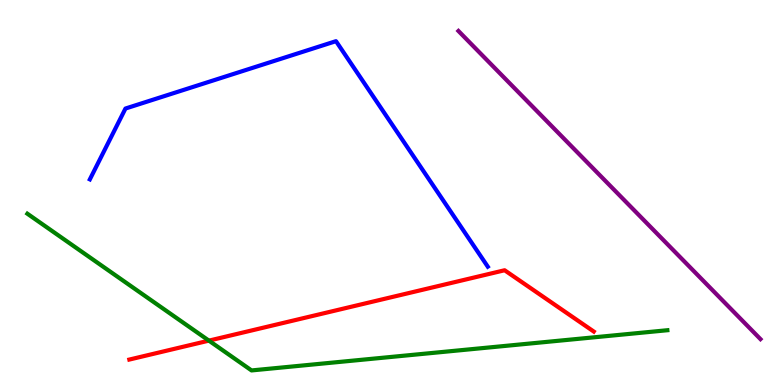[{'lines': ['blue', 'red'], 'intersections': []}, {'lines': ['green', 'red'], 'intersections': [{'x': 2.7, 'y': 1.15}]}, {'lines': ['purple', 'red'], 'intersections': []}, {'lines': ['blue', 'green'], 'intersections': []}, {'lines': ['blue', 'purple'], 'intersections': []}, {'lines': ['green', 'purple'], 'intersections': []}]